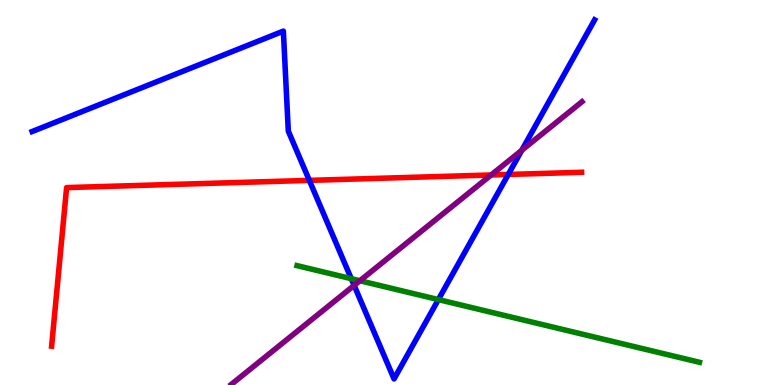[{'lines': ['blue', 'red'], 'intersections': [{'x': 3.99, 'y': 5.31}, {'x': 6.56, 'y': 5.47}]}, {'lines': ['green', 'red'], 'intersections': []}, {'lines': ['purple', 'red'], 'intersections': [{'x': 6.34, 'y': 5.46}]}, {'lines': ['blue', 'green'], 'intersections': [{'x': 4.53, 'y': 2.76}, {'x': 5.66, 'y': 2.22}]}, {'lines': ['blue', 'purple'], 'intersections': [{'x': 4.57, 'y': 2.59}, {'x': 6.73, 'y': 6.1}]}, {'lines': ['green', 'purple'], 'intersections': [{'x': 4.64, 'y': 2.71}]}]